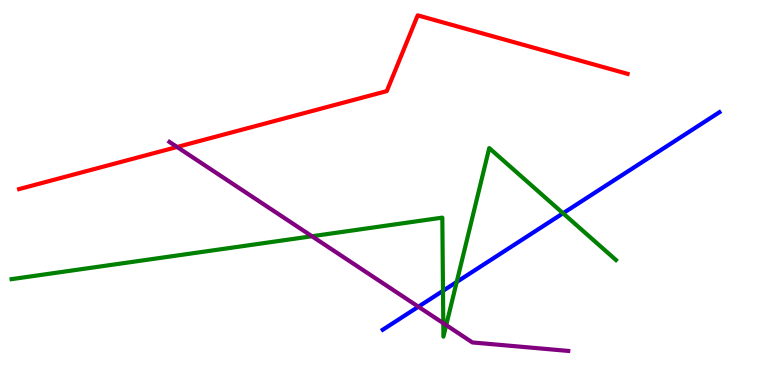[{'lines': ['blue', 'red'], 'intersections': []}, {'lines': ['green', 'red'], 'intersections': []}, {'lines': ['purple', 'red'], 'intersections': [{'x': 2.29, 'y': 6.18}]}, {'lines': ['blue', 'green'], 'intersections': [{'x': 5.72, 'y': 2.45}, {'x': 5.89, 'y': 2.68}, {'x': 7.27, 'y': 4.46}]}, {'lines': ['blue', 'purple'], 'intersections': [{'x': 5.4, 'y': 2.03}]}, {'lines': ['green', 'purple'], 'intersections': [{'x': 4.03, 'y': 3.86}, {'x': 5.72, 'y': 1.61}, {'x': 5.76, 'y': 1.56}]}]